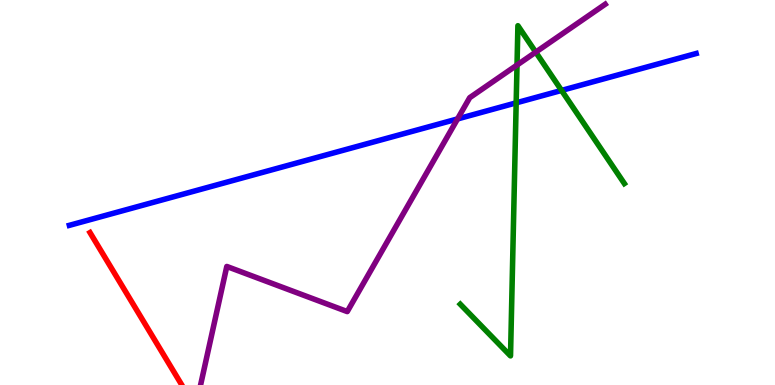[{'lines': ['blue', 'red'], 'intersections': []}, {'lines': ['green', 'red'], 'intersections': []}, {'lines': ['purple', 'red'], 'intersections': []}, {'lines': ['blue', 'green'], 'intersections': [{'x': 6.66, 'y': 7.33}, {'x': 7.25, 'y': 7.65}]}, {'lines': ['blue', 'purple'], 'intersections': [{'x': 5.9, 'y': 6.91}]}, {'lines': ['green', 'purple'], 'intersections': [{'x': 6.67, 'y': 8.31}, {'x': 6.91, 'y': 8.65}]}]